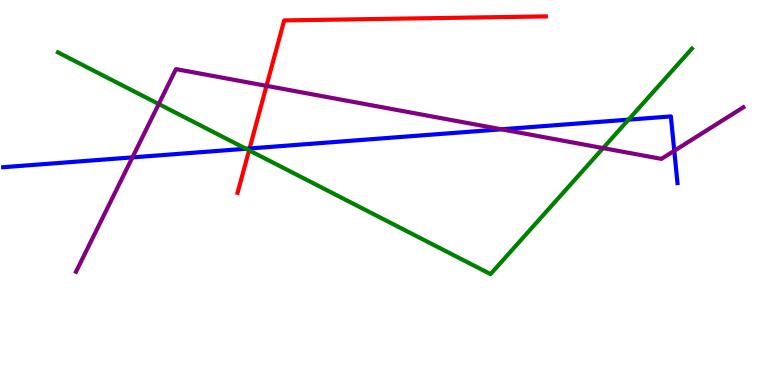[{'lines': ['blue', 'red'], 'intersections': [{'x': 3.22, 'y': 6.14}]}, {'lines': ['green', 'red'], 'intersections': [{'x': 3.21, 'y': 6.1}]}, {'lines': ['purple', 'red'], 'intersections': [{'x': 3.44, 'y': 7.77}]}, {'lines': ['blue', 'green'], 'intersections': [{'x': 3.17, 'y': 6.14}, {'x': 8.11, 'y': 6.89}]}, {'lines': ['blue', 'purple'], 'intersections': [{'x': 1.71, 'y': 5.91}, {'x': 6.47, 'y': 6.64}, {'x': 8.7, 'y': 6.08}]}, {'lines': ['green', 'purple'], 'intersections': [{'x': 2.05, 'y': 7.3}, {'x': 7.78, 'y': 6.15}]}]